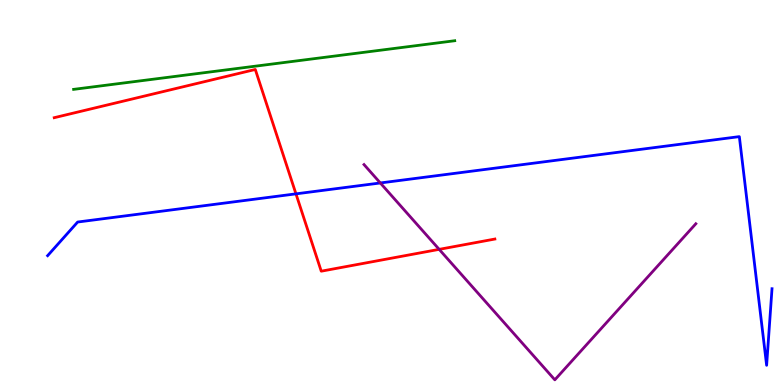[{'lines': ['blue', 'red'], 'intersections': [{'x': 3.82, 'y': 4.96}]}, {'lines': ['green', 'red'], 'intersections': []}, {'lines': ['purple', 'red'], 'intersections': [{'x': 5.67, 'y': 3.52}]}, {'lines': ['blue', 'green'], 'intersections': []}, {'lines': ['blue', 'purple'], 'intersections': [{'x': 4.91, 'y': 5.25}]}, {'lines': ['green', 'purple'], 'intersections': []}]